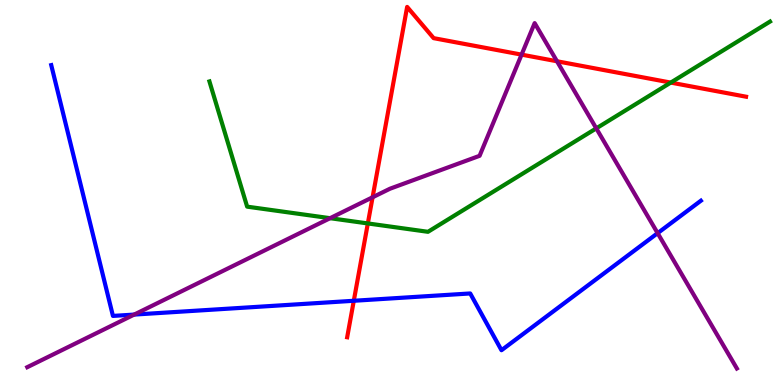[{'lines': ['blue', 'red'], 'intersections': [{'x': 4.57, 'y': 2.19}]}, {'lines': ['green', 'red'], 'intersections': [{'x': 4.75, 'y': 4.2}, {'x': 8.65, 'y': 7.85}]}, {'lines': ['purple', 'red'], 'intersections': [{'x': 4.81, 'y': 4.88}, {'x': 6.73, 'y': 8.58}, {'x': 7.19, 'y': 8.41}]}, {'lines': ['blue', 'green'], 'intersections': []}, {'lines': ['blue', 'purple'], 'intersections': [{'x': 1.73, 'y': 1.83}, {'x': 8.49, 'y': 3.94}]}, {'lines': ['green', 'purple'], 'intersections': [{'x': 4.26, 'y': 4.33}, {'x': 7.69, 'y': 6.67}]}]